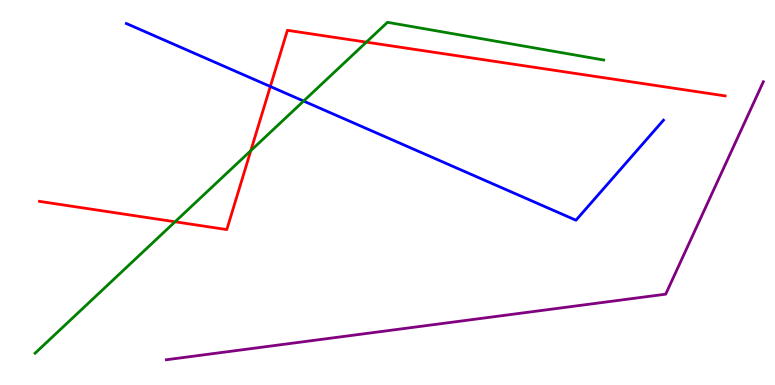[{'lines': ['blue', 'red'], 'intersections': [{'x': 3.49, 'y': 7.75}]}, {'lines': ['green', 'red'], 'intersections': [{'x': 2.26, 'y': 4.24}, {'x': 3.24, 'y': 6.09}, {'x': 4.73, 'y': 8.91}]}, {'lines': ['purple', 'red'], 'intersections': []}, {'lines': ['blue', 'green'], 'intersections': [{'x': 3.92, 'y': 7.38}]}, {'lines': ['blue', 'purple'], 'intersections': []}, {'lines': ['green', 'purple'], 'intersections': []}]